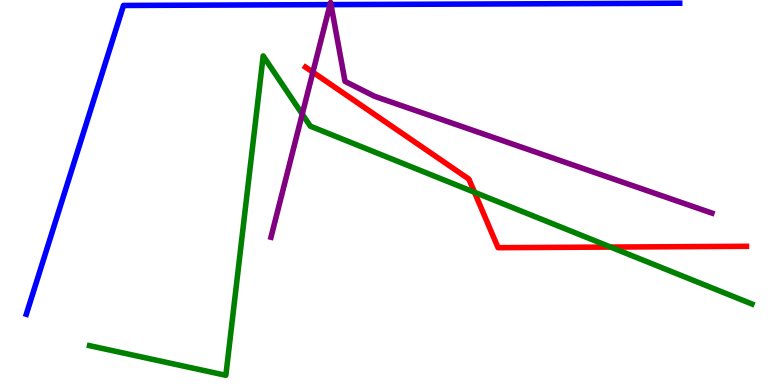[{'lines': ['blue', 'red'], 'intersections': []}, {'lines': ['green', 'red'], 'intersections': [{'x': 6.12, 'y': 5.01}, {'x': 7.88, 'y': 3.58}]}, {'lines': ['purple', 'red'], 'intersections': [{'x': 4.04, 'y': 8.12}]}, {'lines': ['blue', 'green'], 'intersections': []}, {'lines': ['blue', 'purple'], 'intersections': [{'x': 4.26, 'y': 9.88}, {'x': 4.27, 'y': 9.88}]}, {'lines': ['green', 'purple'], 'intersections': [{'x': 3.9, 'y': 7.04}]}]